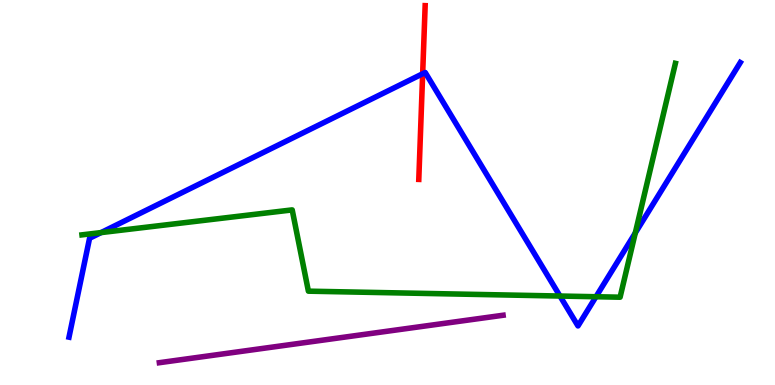[{'lines': ['blue', 'red'], 'intersections': [{'x': 5.45, 'y': 8.08}]}, {'lines': ['green', 'red'], 'intersections': []}, {'lines': ['purple', 'red'], 'intersections': []}, {'lines': ['blue', 'green'], 'intersections': [{'x': 1.3, 'y': 3.96}, {'x': 7.23, 'y': 2.31}, {'x': 7.69, 'y': 2.29}, {'x': 8.2, 'y': 3.95}]}, {'lines': ['blue', 'purple'], 'intersections': []}, {'lines': ['green', 'purple'], 'intersections': []}]